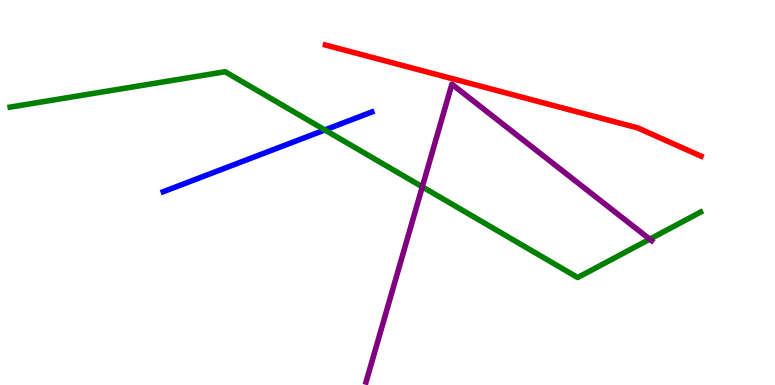[{'lines': ['blue', 'red'], 'intersections': []}, {'lines': ['green', 'red'], 'intersections': []}, {'lines': ['purple', 'red'], 'intersections': []}, {'lines': ['blue', 'green'], 'intersections': [{'x': 4.19, 'y': 6.62}]}, {'lines': ['blue', 'purple'], 'intersections': []}, {'lines': ['green', 'purple'], 'intersections': [{'x': 5.45, 'y': 5.15}, {'x': 8.38, 'y': 3.79}]}]